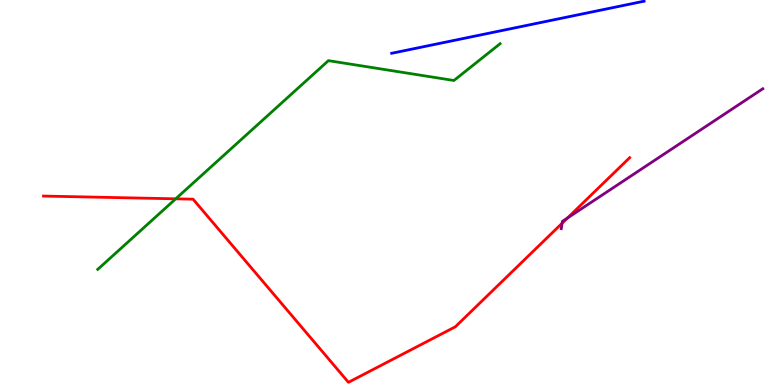[{'lines': ['blue', 'red'], 'intersections': []}, {'lines': ['green', 'red'], 'intersections': [{'x': 2.27, 'y': 4.84}]}, {'lines': ['purple', 'red'], 'intersections': [{'x': 7.25, 'y': 4.2}, {'x': 7.32, 'y': 4.34}]}, {'lines': ['blue', 'green'], 'intersections': []}, {'lines': ['blue', 'purple'], 'intersections': []}, {'lines': ['green', 'purple'], 'intersections': []}]